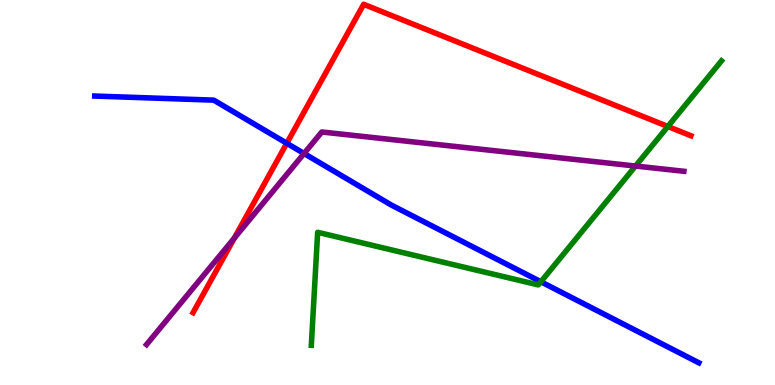[{'lines': ['blue', 'red'], 'intersections': [{'x': 3.7, 'y': 6.28}]}, {'lines': ['green', 'red'], 'intersections': [{'x': 8.62, 'y': 6.71}]}, {'lines': ['purple', 'red'], 'intersections': [{'x': 3.02, 'y': 3.82}]}, {'lines': ['blue', 'green'], 'intersections': [{'x': 6.98, 'y': 2.68}]}, {'lines': ['blue', 'purple'], 'intersections': [{'x': 3.92, 'y': 6.01}]}, {'lines': ['green', 'purple'], 'intersections': [{'x': 8.2, 'y': 5.69}]}]